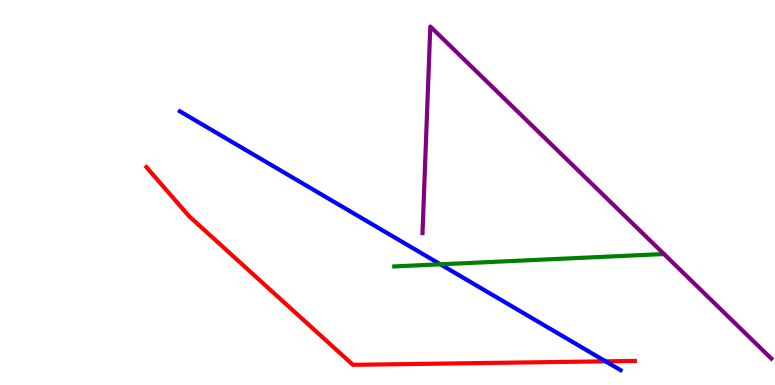[{'lines': ['blue', 'red'], 'intersections': [{'x': 7.81, 'y': 0.615}]}, {'lines': ['green', 'red'], 'intersections': []}, {'lines': ['purple', 'red'], 'intersections': []}, {'lines': ['blue', 'green'], 'intersections': [{'x': 5.68, 'y': 3.13}]}, {'lines': ['blue', 'purple'], 'intersections': []}, {'lines': ['green', 'purple'], 'intersections': []}]